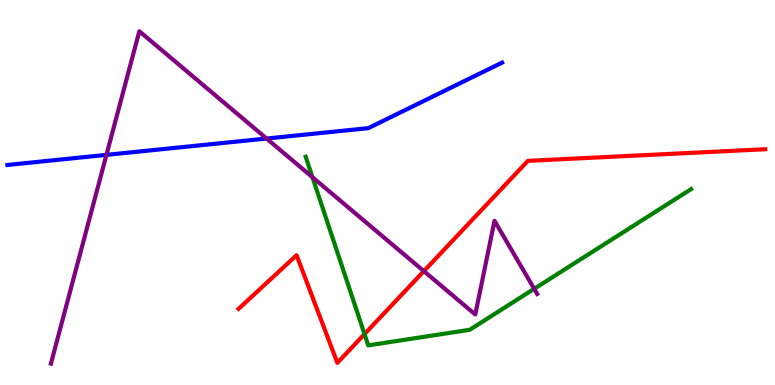[{'lines': ['blue', 'red'], 'intersections': []}, {'lines': ['green', 'red'], 'intersections': [{'x': 4.7, 'y': 1.32}]}, {'lines': ['purple', 'red'], 'intersections': [{'x': 5.47, 'y': 2.96}]}, {'lines': ['blue', 'green'], 'intersections': []}, {'lines': ['blue', 'purple'], 'intersections': [{'x': 1.37, 'y': 5.98}, {'x': 3.44, 'y': 6.4}]}, {'lines': ['green', 'purple'], 'intersections': [{'x': 4.03, 'y': 5.4}, {'x': 6.89, 'y': 2.5}]}]